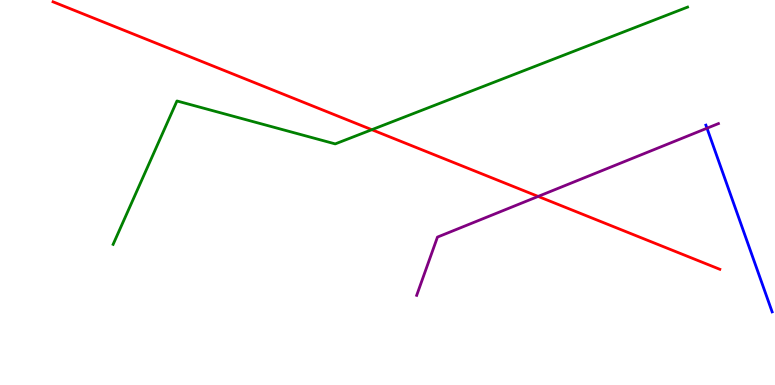[{'lines': ['blue', 'red'], 'intersections': []}, {'lines': ['green', 'red'], 'intersections': [{'x': 4.8, 'y': 6.63}]}, {'lines': ['purple', 'red'], 'intersections': [{'x': 6.94, 'y': 4.9}]}, {'lines': ['blue', 'green'], 'intersections': []}, {'lines': ['blue', 'purple'], 'intersections': [{'x': 9.12, 'y': 6.67}]}, {'lines': ['green', 'purple'], 'intersections': []}]